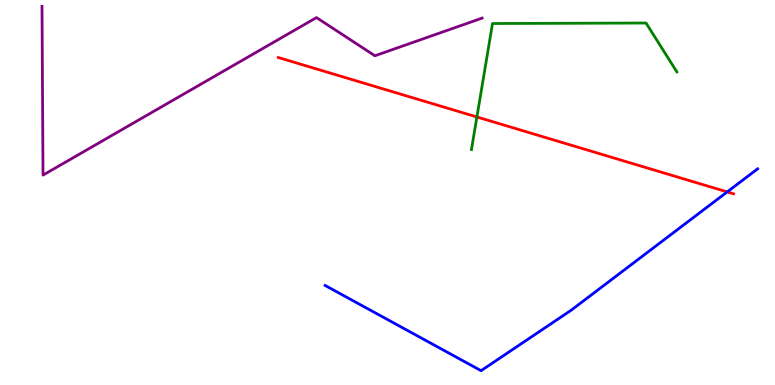[{'lines': ['blue', 'red'], 'intersections': [{'x': 9.38, 'y': 5.02}]}, {'lines': ['green', 'red'], 'intersections': [{'x': 6.15, 'y': 6.96}]}, {'lines': ['purple', 'red'], 'intersections': []}, {'lines': ['blue', 'green'], 'intersections': []}, {'lines': ['blue', 'purple'], 'intersections': []}, {'lines': ['green', 'purple'], 'intersections': []}]